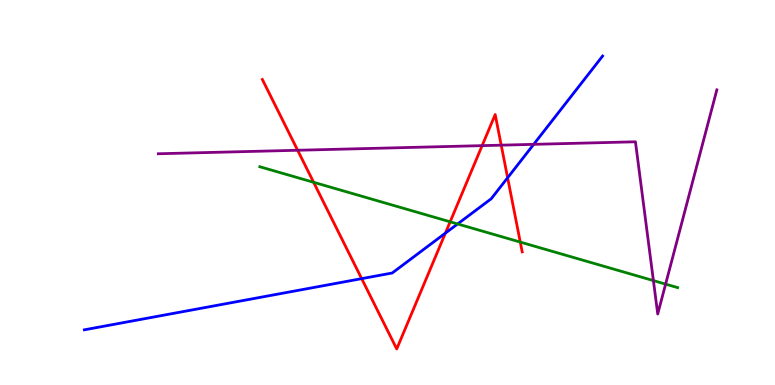[{'lines': ['blue', 'red'], 'intersections': [{'x': 4.67, 'y': 2.76}, {'x': 5.75, 'y': 3.94}, {'x': 6.55, 'y': 5.38}]}, {'lines': ['green', 'red'], 'intersections': [{'x': 4.05, 'y': 5.26}, {'x': 5.81, 'y': 4.24}, {'x': 6.71, 'y': 3.71}]}, {'lines': ['purple', 'red'], 'intersections': [{'x': 3.84, 'y': 6.1}, {'x': 6.22, 'y': 6.22}, {'x': 6.47, 'y': 6.23}]}, {'lines': ['blue', 'green'], 'intersections': [{'x': 5.9, 'y': 4.18}]}, {'lines': ['blue', 'purple'], 'intersections': [{'x': 6.89, 'y': 6.25}]}, {'lines': ['green', 'purple'], 'intersections': [{'x': 8.43, 'y': 2.71}, {'x': 8.59, 'y': 2.62}]}]